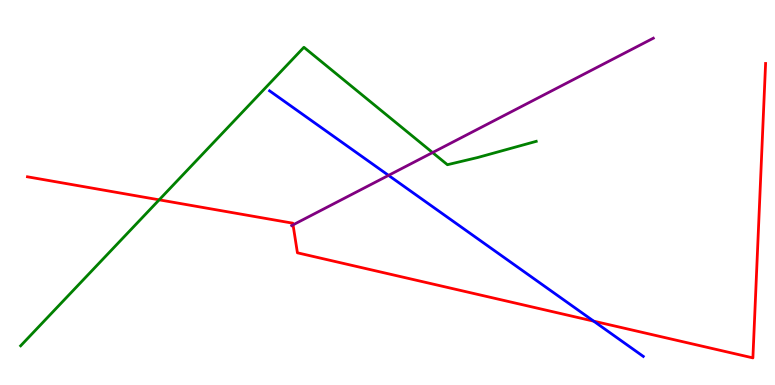[{'lines': ['blue', 'red'], 'intersections': [{'x': 7.66, 'y': 1.66}]}, {'lines': ['green', 'red'], 'intersections': [{'x': 2.05, 'y': 4.81}]}, {'lines': ['purple', 'red'], 'intersections': [{'x': 3.78, 'y': 4.16}]}, {'lines': ['blue', 'green'], 'intersections': []}, {'lines': ['blue', 'purple'], 'intersections': [{'x': 5.01, 'y': 5.44}]}, {'lines': ['green', 'purple'], 'intersections': [{'x': 5.58, 'y': 6.04}]}]